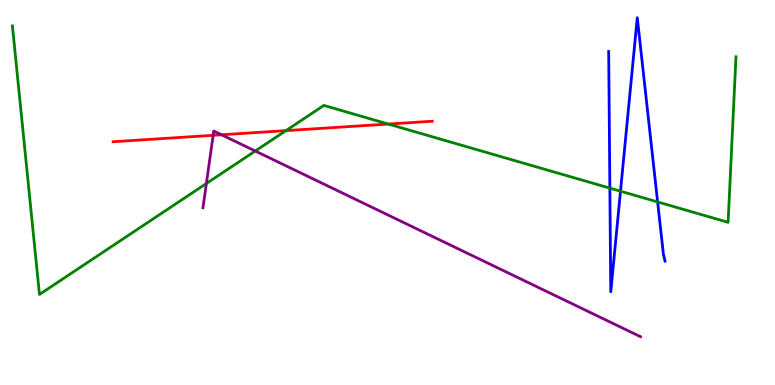[{'lines': ['blue', 'red'], 'intersections': []}, {'lines': ['green', 'red'], 'intersections': [{'x': 3.69, 'y': 6.61}, {'x': 5.01, 'y': 6.78}]}, {'lines': ['purple', 'red'], 'intersections': [{'x': 2.75, 'y': 6.49}, {'x': 2.86, 'y': 6.5}]}, {'lines': ['blue', 'green'], 'intersections': [{'x': 7.87, 'y': 5.11}, {'x': 8.01, 'y': 5.03}, {'x': 8.49, 'y': 4.75}]}, {'lines': ['blue', 'purple'], 'intersections': []}, {'lines': ['green', 'purple'], 'intersections': [{'x': 2.66, 'y': 5.23}, {'x': 3.29, 'y': 6.08}]}]